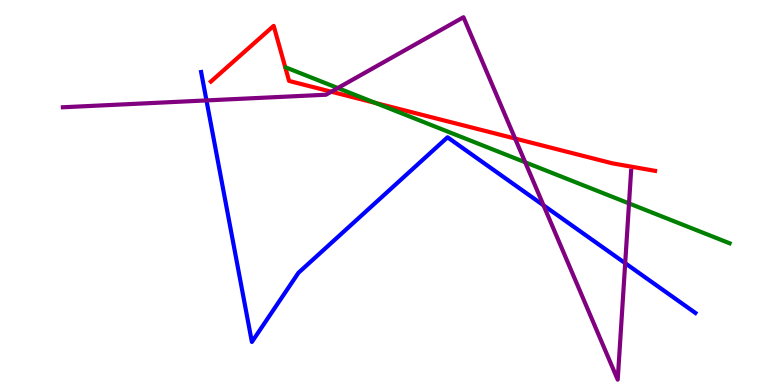[{'lines': ['blue', 'red'], 'intersections': []}, {'lines': ['green', 'red'], 'intersections': [{'x': 4.85, 'y': 7.32}]}, {'lines': ['purple', 'red'], 'intersections': [{'x': 4.27, 'y': 7.62}, {'x': 6.65, 'y': 6.4}]}, {'lines': ['blue', 'green'], 'intersections': []}, {'lines': ['blue', 'purple'], 'intersections': [{'x': 2.66, 'y': 7.39}, {'x': 7.01, 'y': 4.67}, {'x': 8.07, 'y': 3.16}]}, {'lines': ['green', 'purple'], 'intersections': [{'x': 4.36, 'y': 7.71}, {'x': 6.78, 'y': 5.78}, {'x': 8.12, 'y': 4.72}]}]